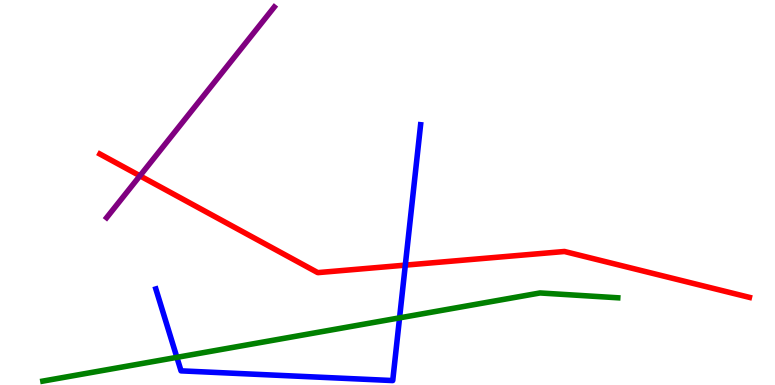[{'lines': ['blue', 'red'], 'intersections': [{'x': 5.23, 'y': 3.11}]}, {'lines': ['green', 'red'], 'intersections': []}, {'lines': ['purple', 'red'], 'intersections': [{'x': 1.81, 'y': 5.43}]}, {'lines': ['blue', 'green'], 'intersections': [{'x': 2.28, 'y': 0.718}, {'x': 5.16, 'y': 1.74}]}, {'lines': ['blue', 'purple'], 'intersections': []}, {'lines': ['green', 'purple'], 'intersections': []}]